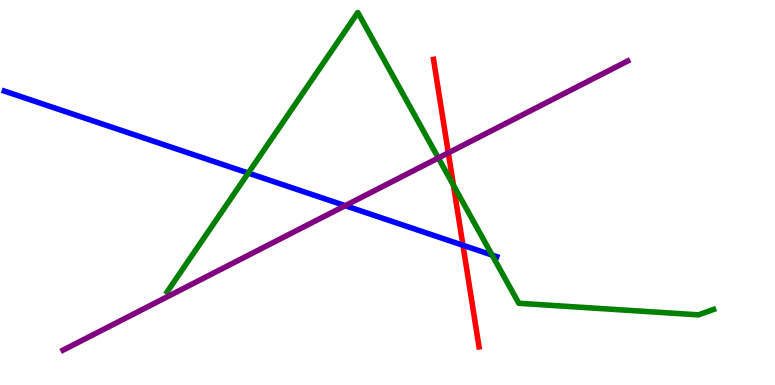[{'lines': ['blue', 'red'], 'intersections': [{'x': 5.97, 'y': 3.63}]}, {'lines': ['green', 'red'], 'intersections': [{'x': 5.85, 'y': 5.19}]}, {'lines': ['purple', 'red'], 'intersections': [{'x': 5.78, 'y': 6.03}]}, {'lines': ['blue', 'green'], 'intersections': [{'x': 3.2, 'y': 5.5}, {'x': 6.35, 'y': 3.38}]}, {'lines': ['blue', 'purple'], 'intersections': [{'x': 4.45, 'y': 4.66}]}, {'lines': ['green', 'purple'], 'intersections': [{'x': 5.66, 'y': 5.9}]}]